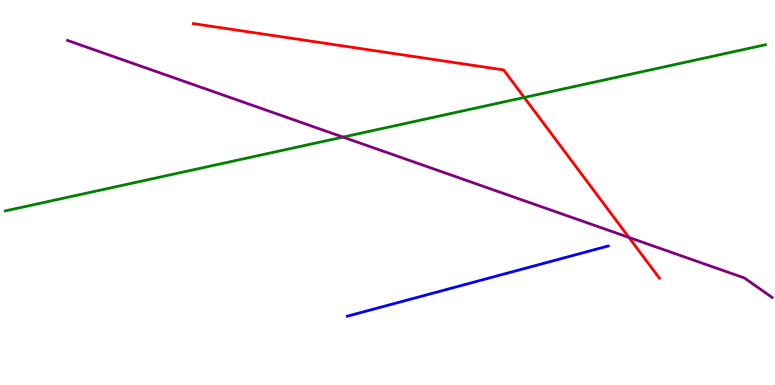[{'lines': ['blue', 'red'], 'intersections': []}, {'lines': ['green', 'red'], 'intersections': [{'x': 6.76, 'y': 7.47}]}, {'lines': ['purple', 'red'], 'intersections': [{'x': 8.11, 'y': 3.83}]}, {'lines': ['blue', 'green'], 'intersections': []}, {'lines': ['blue', 'purple'], 'intersections': []}, {'lines': ['green', 'purple'], 'intersections': [{'x': 4.43, 'y': 6.44}]}]